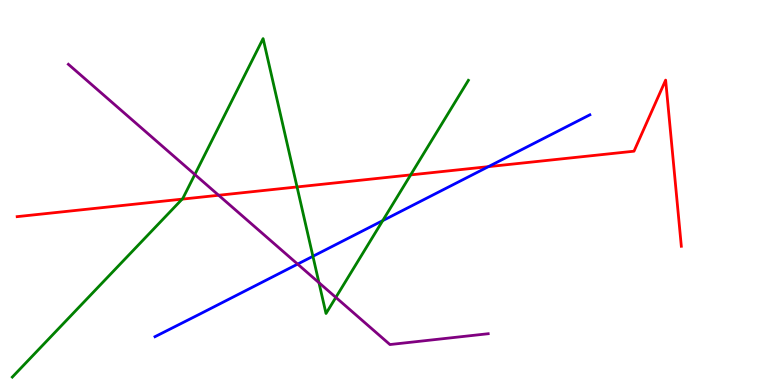[{'lines': ['blue', 'red'], 'intersections': [{'x': 6.3, 'y': 5.67}]}, {'lines': ['green', 'red'], 'intersections': [{'x': 2.35, 'y': 4.83}, {'x': 3.83, 'y': 5.14}, {'x': 5.3, 'y': 5.46}]}, {'lines': ['purple', 'red'], 'intersections': [{'x': 2.82, 'y': 4.93}]}, {'lines': ['blue', 'green'], 'intersections': [{'x': 4.04, 'y': 3.34}, {'x': 4.94, 'y': 4.27}]}, {'lines': ['blue', 'purple'], 'intersections': [{'x': 3.84, 'y': 3.14}]}, {'lines': ['green', 'purple'], 'intersections': [{'x': 2.51, 'y': 5.47}, {'x': 4.12, 'y': 2.66}, {'x': 4.33, 'y': 2.28}]}]